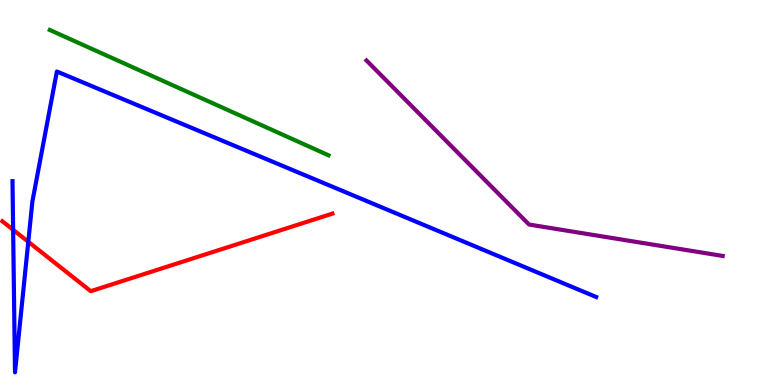[{'lines': ['blue', 'red'], 'intersections': [{'x': 0.17, 'y': 4.03}, {'x': 0.365, 'y': 3.72}]}, {'lines': ['green', 'red'], 'intersections': []}, {'lines': ['purple', 'red'], 'intersections': []}, {'lines': ['blue', 'green'], 'intersections': []}, {'lines': ['blue', 'purple'], 'intersections': []}, {'lines': ['green', 'purple'], 'intersections': []}]